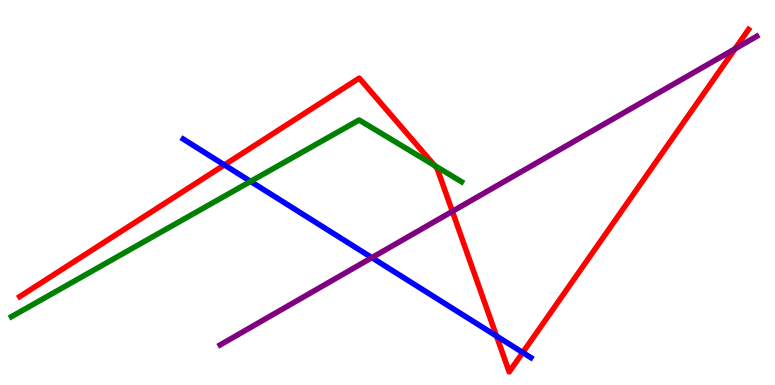[{'lines': ['blue', 'red'], 'intersections': [{'x': 2.9, 'y': 5.72}, {'x': 6.41, 'y': 1.27}, {'x': 6.75, 'y': 0.843}]}, {'lines': ['green', 'red'], 'intersections': [{'x': 5.61, 'y': 5.7}]}, {'lines': ['purple', 'red'], 'intersections': [{'x': 5.84, 'y': 4.51}, {'x': 9.48, 'y': 8.73}]}, {'lines': ['blue', 'green'], 'intersections': [{'x': 3.23, 'y': 5.29}]}, {'lines': ['blue', 'purple'], 'intersections': [{'x': 4.8, 'y': 3.31}]}, {'lines': ['green', 'purple'], 'intersections': []}]